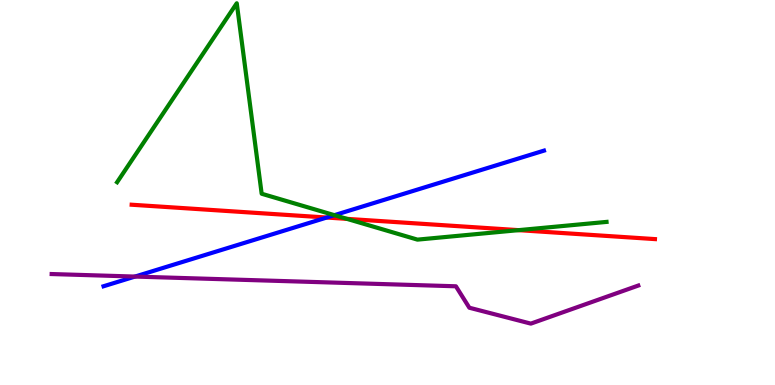[{'lines': ['blue', 'red'], 'intersections': [{'x': 4.22, 'y': 4.35}]}, {'lines': ['green', 'red'], 'intersections': [{'x': 4.48, 'y': 4.32}, {'x': 6.69, 'y': 4.02}]}, {'lines': ['purple', 'red'], 'intersections': []}, {'lines': ['blue', 'green'], 'intersections': [{'x': 4.31, 'y': 4.41}]}, {'lines': ['blue', 'purple'], 'intersections': [{'x': 1.74, 'y': 2.82}]}, {'lines': ['green', 'purple'], 'intersections': []}]